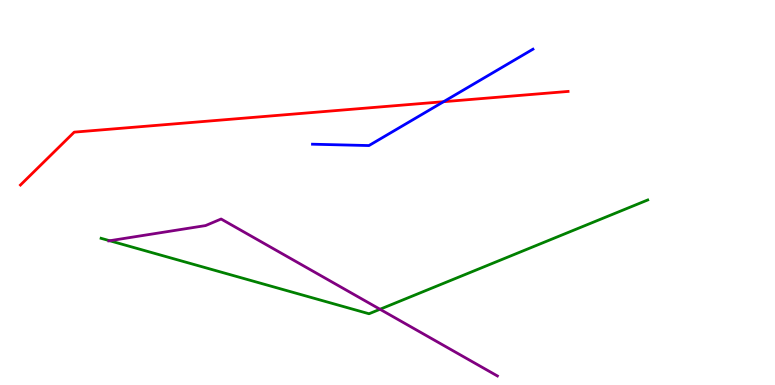[{'lines': ['blue', 'red'], 'intersections': [{'x': 5.72, 'y': 7.36}]}, {'lines': ['green', 'red'], 'intersections': []}, {'lines': ['purple', 'red'], 'intersections': []}, {'lines': ['blue', 'green'], 'intersections': []}, {'lines': ['blue', 'purple'], 'intersections': []}, {'lines': ['green', 'purple'], 'intersections': [{'x': 1.42, 'y': 3.75}, {'x': 4.9, 'y': 1.97}]}]